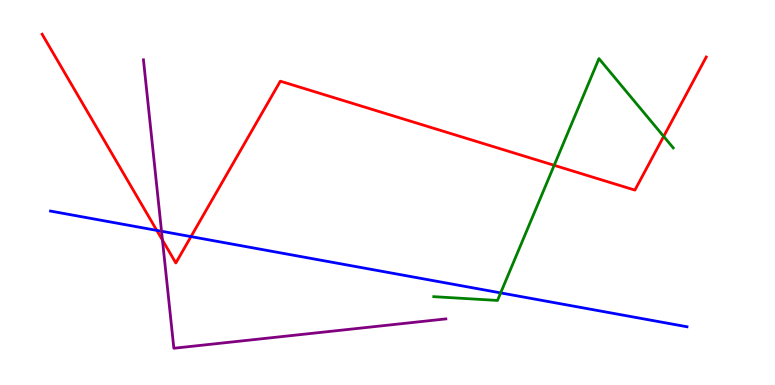[{'lines': ['blue', 'red'], 'intersections': [{'x': 2.02, 'y': 4.02}, {'x': 2.46, 'y': 3.85}]}, {'lines': ['green', 'red'], 'intersections': [{'x': 7.15, 'y': 5.71}, {'x': 8.56, 'y': 6.46}]}, {'lines': ['purple', 'red'], 'intersections': [{'x': 2.1, 'y': 3.76}]}, {'lines': ['blue', 'green'], 'intersections': [{'x': 6.46, 'y': 2.39}]}, {'lines': ['blue', 'purple'], 'intersections': [{'x': 2.08, 'y': 3.99}]}, {'lines': ['green', 'purple'], 'intersections': []}]